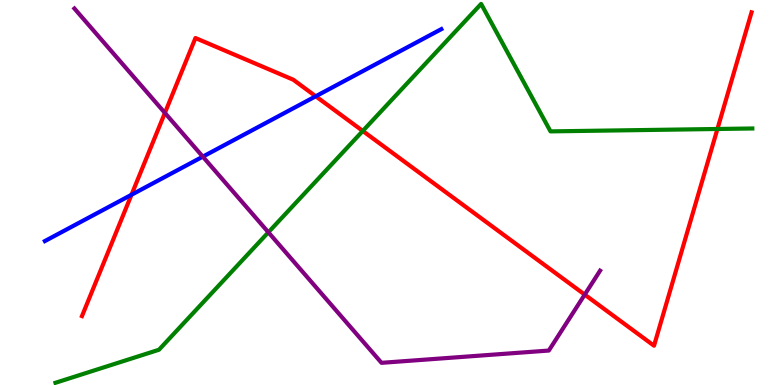[{'lines': ['blue', 'red'], 'intersections': [{'x': 1.7, 'y': 4.94}, {'x': 4.07, 'y': 7.5}]}, {'lines': ['green', 'red'], 'intersections': [{'x': 4.68, 'y': 6.6}, {'x': 9.26, 'y': 6.65}]}, {'lines': ['purple', 'red'], 'intersections': [{'x': 2.13, 'y': 7.07}, {'x': 7.54, 'y': 2.35}]}, {'lines': ['blue', 'green'], 'intersections': []}, {'lines': ['blue', 'purple'], 'intersections': [{'x': 2.62, 'y': 5.93}]}, {'lines': ['green', 'purple'], 'intersections': [{'x': 3.46, 'y': 3.97}]}]